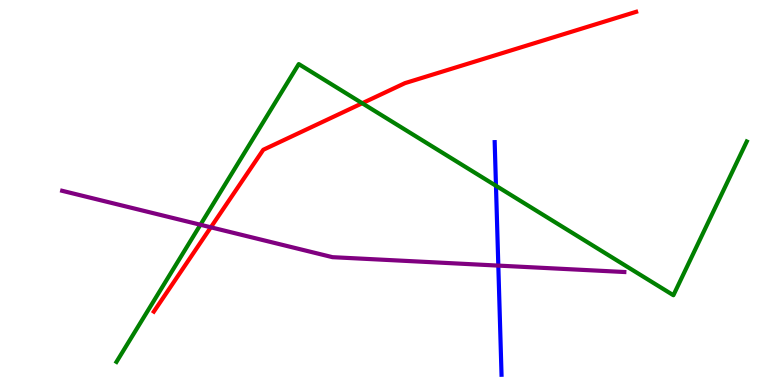[{'lines': ['blue', 'red'], 'intersections': []}, {'lines': ['green', 'red'], 'intersections': [{'x': 4.67, 'y': 7.32}]}, {'lines': ['purple', 'red'], 'intersections': [{'x': 2.72, 'y': 4.1}]}, {'lines': ['blue', 'green'], 'intersections': [{'x': 6.4, 'y': 5.17}]}, {'lines': ['blue', 'purple'], 'intersections': [{'x': 6.43, 'y': 3.1}]}, {'lines': ['green', 'purple'], 'intersections': [{'x': 2.59, 'y': 4.16}]}]